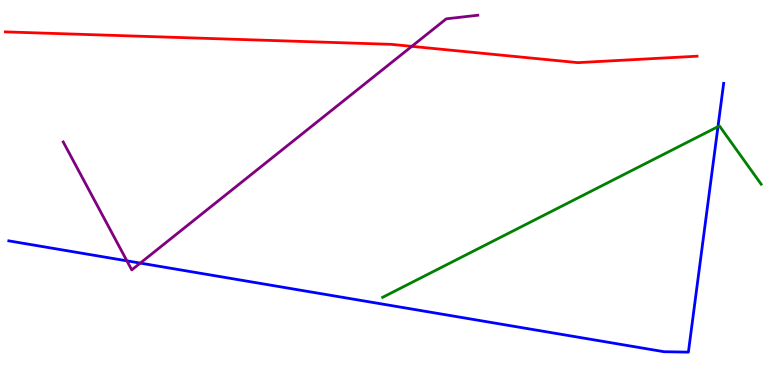[{'lines': ['blue', 'red'], 'intersections': []}, {'lines': ['green', 'red'], 'intersections': []}, {'lines': ['purple', 'red'], 'intersections': [{'x': 5.31, 'y': 8.8}]}, {'lines': ['blue', 'green'], 'intersections': [{'x': 9.26, 'y': 6.71}]}, {'lines': ['blue', 'purple'], 'intersections': [{'x': 1.64, 'y': 3.22}, {'x': 1.81, 'y': 3.17}]}, {'lines': ['green', 'purple'], 'intersections': []}]